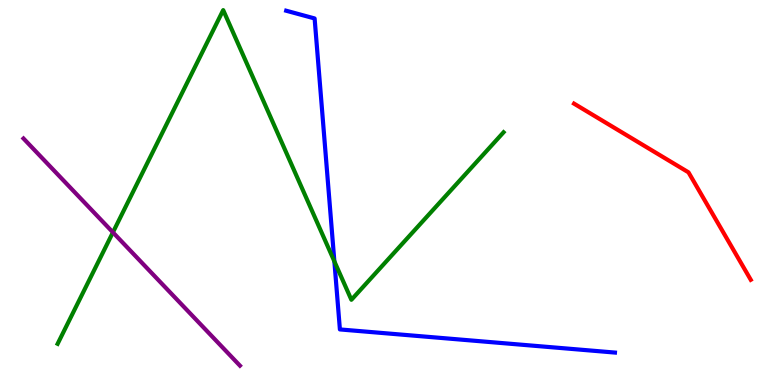[{'lines': ['blue', 'red'], 'intersections': []}, {'lines': ['green', 'red'], 'intersections': []}, {'lines': ['purple', 'red'], 'intersections': []}, {'lines': ['blue', 'green'], 'intersections': [{'x': 4.31, 'y': 3.21}]}, {'lines': ['blue', 'purple'], 'intersections': []}, {'lines': ['green', 'purple'], 'intersections': [{'x': 1.46, 'y': 3.96}]}]